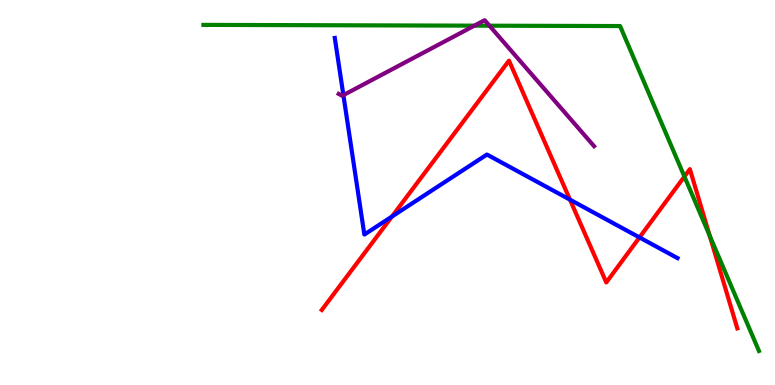[{'lines': ['blue', 'red'], 'intersections': [{'x': 5.06, 'y': 4.38}, {'x': 7.35, 'y': 4.81}, {'x': 8.25, 'y': 3.83}]}, {'lines': ['green', 'red'], 'intersections': [{'x': 8.83, 'y': 5.41}, {'x': 9.16, 'y': 3.88}]}, {'lines': ['purple', 'red'], 'intersections': []}, {'lines': ['blue', 'green'], 'intersections': []}, {'lines': ['blue', 'purple'], 'intersections': [{'x': 4.43, 'y': 7.53}]}, {'lines': ['green', 'purple'], 'intersections': [{'x': 6.12, 'y': 9.33}, {'x': 6.32, 'y': 9.33}]}]